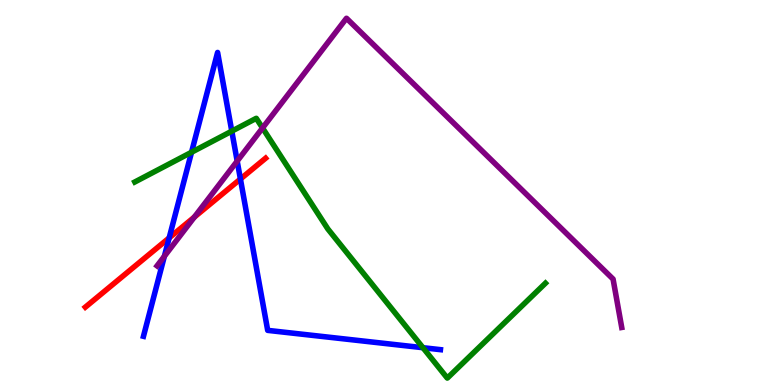[{'lines': ['blue', 'red'], 'intersections': [{'x': 2.18, 'y': 3.82}, {'x': 3.1, 'y': 5.35}]}, {'lines': ['green', 'red'], 'intersections': []}, {'lines': ['purple', 'red'], 'intersections': [{'x': 2.51, 'y': 4.36}]}, {'lines': ['blue', 'green'], 'intersections': [{'x': 2.47, 'y': 6.05}, {'x': 2.99, 'y': 6.59}, {'x': 5.46, 'y': 0.969}]}, {'lines': ['blue', 'purple'], 'intersections': [{'x': 2.12, 'y': 3.34}, {'x': 3.06, 'y': 5.82}]}, {'lines': ['green', 'purple'], 'intersections': [{'x': 3.39, 'y': 6.68}]}]